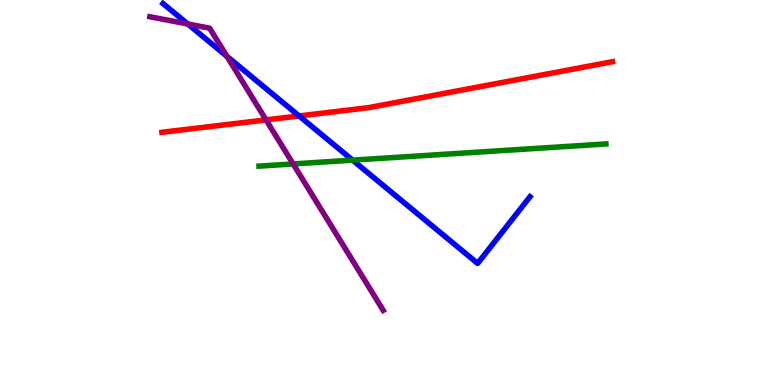[{'lines': ['blue', 'red'], 'intersections': [{'x': 3.86, 'y': 6.99}]}, {'lines': ['green', 'red'], 'intersections': []}, {'lines': ['purple', 'red'], 'intersections': [{'x': 3.43, 'y': 6.89}]}, {'lines': ['blue', 'green'], 'intersections': [{'x': 4.55, 'y': 5.84}]}, {'lines': ['blue', 'purple'], 'intersections': [{'x': 2.42, 'y': 9.38}, {'x': 2.93, 'y': 8.54}]}, {'lines': ['green', 'purple'], 'intersections': [{'x': 3.78, 'y': 5.74}]}]